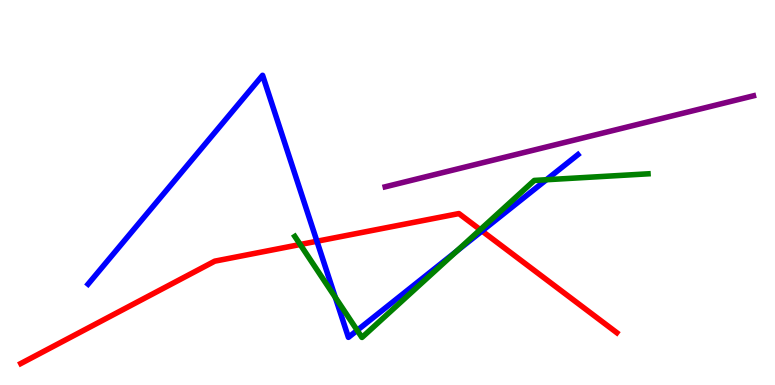[{'lines': ['blue', 'red'], 'intersections': [{'x': 4.09, 'y': 3.73}, {'x': 6.22, 'y': 4.0}]}, {'lines': ['green', 'red'], 'intersections': [{'x': 3.87, 'y': 3.65}, {'x': 6.2, 'y': 4.03}]}, {'lines': ['purple', 'red'], 'intersections': []}, {'lines': ['blue', 'green'], 'intersections': [{'x': 4.33, 'y': 2.28}, {'x': 4.61, 'y': 1.42}, {'x': 5.89, 'y': 3.48}, {'x': 7.05, 'y': 5.33}]}, {'lines': ['blue', 'purple'], 'intersections': []}, {'lines': ['green', 'purple'], 'intersections': []}]